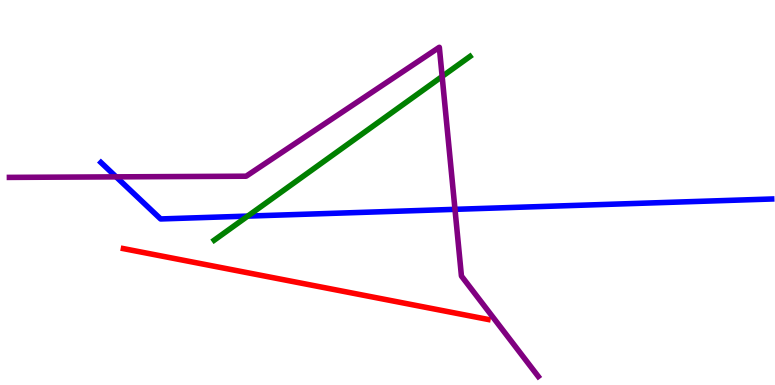[{'lines': ['blue', 'red'], 'intersections': []}, {'lines': ['green', 'red'], 'intersections': []}, {'lines': ['purple', 'red'], 'intersections': []}, {'lines': ['blue', 'green'], 'intersections': [{'x': 3.2, 'y': 4.39}]}, {'lines': ['blue', 'purple'], 'intersections': [{'x': 1.5, 'y': 5.41}, {'x': 5.87, 'y': 4.56}]}, {'lines': ['green', 'purple'], 'intersections': [{'x': 5.71, 'y': 8.01}]}]